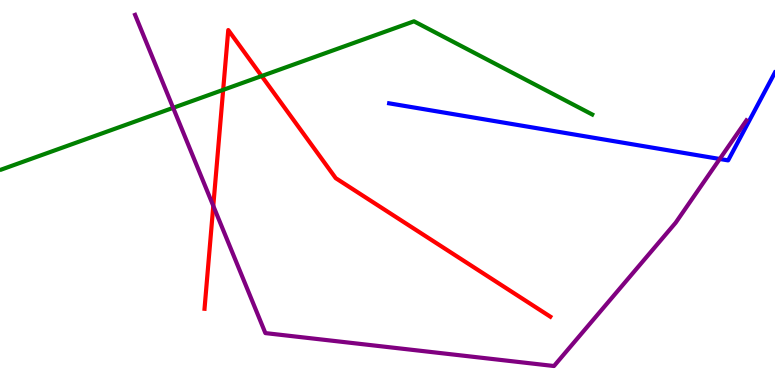[{'lines': ['blue', 'red'], 'intersections': []}, {'lines': ['green', 'red'], 'intersections': [{'x': 2.88, 'y': 7.67}, {'x': 3.38, 'y': 8.02}]}, {'lines': ['purple', 'red'], 'intersections': [{'x': 2.75, 'y': 4.65}]}, {'lines': ['blue', 'green'], 'intersections': []}, {'lines': ['blue', 'purple'], 'intersections': [{'x': 9.29, 'y': 5.87}]}, {'lines': ['green', 'purple'], 'intersections': [{'x': 2.23, 'y': 7.2}]}]